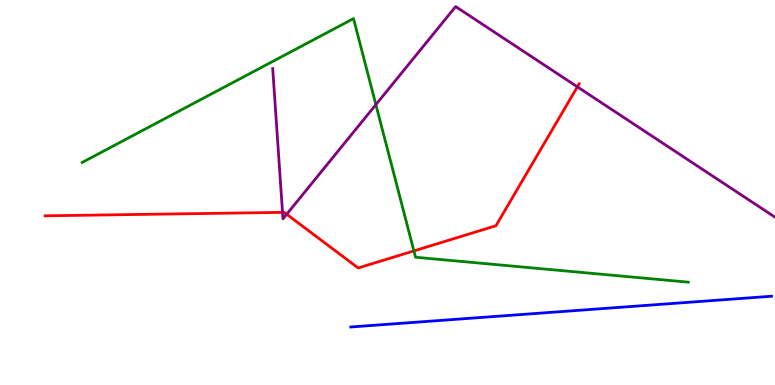[{'lines': ['blue', 'red'], 'intersections': []}, {'lines': ['green', 'red'], 'intersections': [{'x': 5.34, 'y': 3.48}]}, {'lines': ['purple', 'red'], 'intersections': [{'x': 3.65, 'y': 4.48}, {'x': 3.7, 'y': 4.43}, {'x': 7.45, 'y': 7.74}]}, {'lines': ['blue', 'green'], 'intersections': []}, {'lines': ['blue', 'purple'], 'intersections': []}, {'lines': ['green', 'purple'], 'intersections': [{'x': 4.85, 'y': 7.28}]}]